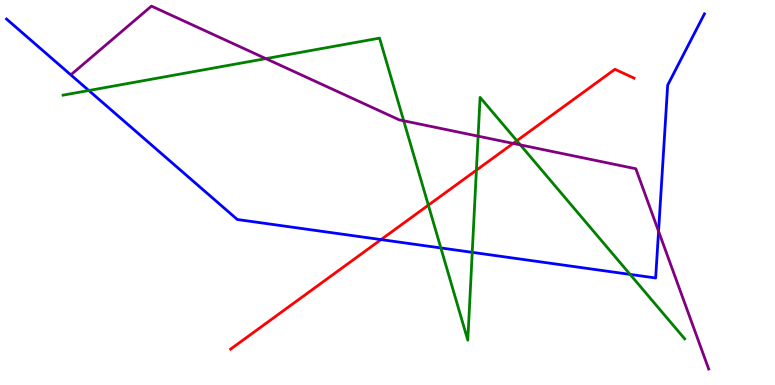[{'lines': ['blue', 'red'], 'intersections': [{'x': 4.92, 'y': 3.78}]}, {'lines': ['green', 'red'], 'intersections': [{'x': 5.53, 'y': 4.67}, {'x': 6.15, 'y': 5.58}, {'x': 6.67, 'y': 6.34}]}, {'lines': ['purple', 'red'], 'intersections': [{'x': 6.62, 'y': 6.28}]}, {'lines': ['blue', 'green'], 'intersections': [{'x': 1.15, 'y': 7.65}, {'x': 5.69, 'y': 3.56}, {'x': 6.09, 'y': 3.45}, {'x': 8.13, 'y': 2.87}]}, {'lines': ['blue', 'purple'], 'intersections': [{'x': 8.5, 'y': 3.99}]}, {'lines': ['green', 'purple'], 'intersections': [{'x': 3.43, 'y': 8.48}, {'x': 5.21, 'y': 6.86}, {'x': 6.17, 'y': 6.46}, {'x': 6.71, 'y': 6.24}]}]